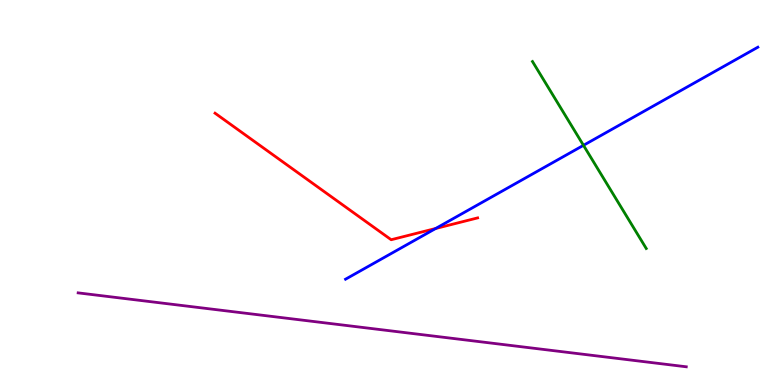[{'lines': ['blue', 'red'], 'intersections': [{'x': 5.62, 'y': 4.06}]}, {'lines': ['green', 'red'], 'intersections': []}, {'lines': ['purple', 'red'], 'intersections': []}, {'lines': ['blue', 'green'], 'intersections': [{'x': 7.53, 'y': 6.23}]}, {'lines': ['blue', 'purple'], 'intersections': []}, {'lines': ['green', 'purple'], 'intersections': []}]